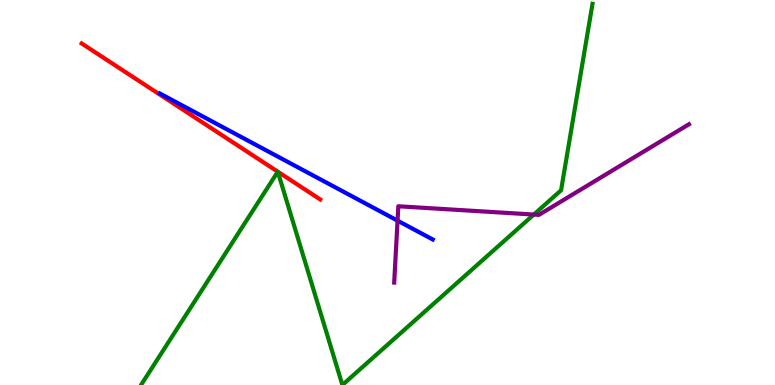[{'lines': ['blue', 'red'], 'intersections': []}, {'lines': ['green', 'red'], 'intersections': []}, {'lines': ['purple', 'red'], 'intersections': []}, {'lines': ['blue', 'green'], 'intersections': []}, {'lines': ['blue', 'purple'], 'intersections': [{'x': 5.13, 'y': 4.27}]}, {'lines': ['green', 'purple'], 'intersections': [{'x': 6.89, 'y': 4.43}]}]